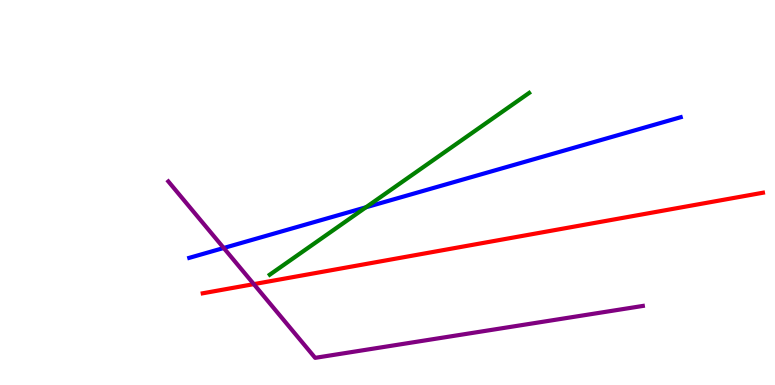[{'lines': ['blue', 'red'], 'intersections': []}, {'lines': ['green', 'red'], 'intersections': []}, {'lines': ['purple', 'red'], 'intersections': [{'x': 3.27, 'y': 2.62}]}, {'lines': ['blue', 'green'], 'intersections': [{'x': 4.72, 'y': 4.62}]}, {'lines': ['blue', 'purple'], 'intersections': [{'x': 2.89, 'y': 3.56}]}, {'lines': ['green', 'purple'], 'intersections': []}]